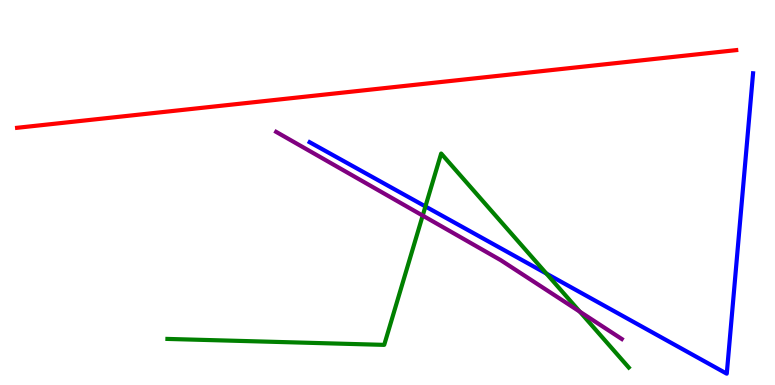[{'lines': ['blue', 'red'], 'intersections': []}, {'lines': ['green', 'red'], 'intersections': []}, {'lines': ['purple', 'red'], 'intersections': []}, {'lines': ['blue', 'green'], 'intersections': [{'x': 5.49, 'y': 4.64}, {'x': 7.05, 'y': 2.89}]}, {'lines': ['blue', 'purple'], 'intersections': []}, {'lines': ['green', 'purple'], 'intersections': [{'x': 5.45, 'y': 4.4}, {'x': 7.48, 'y': 1.91}]}]